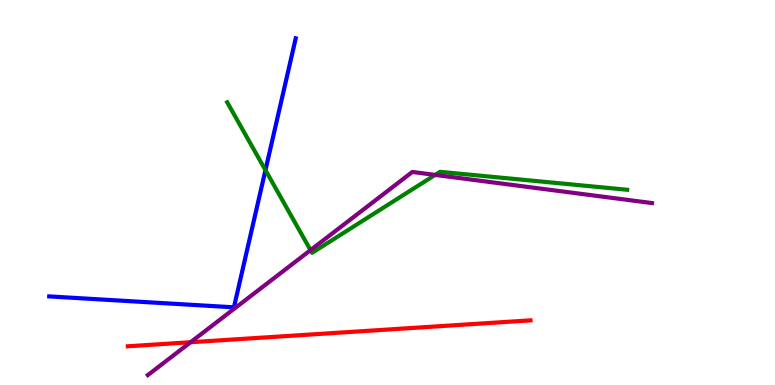[{'lines': ['blue', 'red'], 'intersections': []}, {'lines': ['green', 'red'], 'intersections': []}, {'lines': ['purple', 'red'], 'intersections': [{'x': 2.46, 'y': 1.11}]}, {'lines': ['blue', 'green'], 'intersections': [{'x': 3.43, 'y': 5.58}]}, {'lines': ['blue', 'purple'], 'intersections': []}, {'lines': ['green', 'purple'], 'intersections': [{'x': 4.01, 'y': 3.5}, {'x': 5.61, 'y': 5.46}]}]